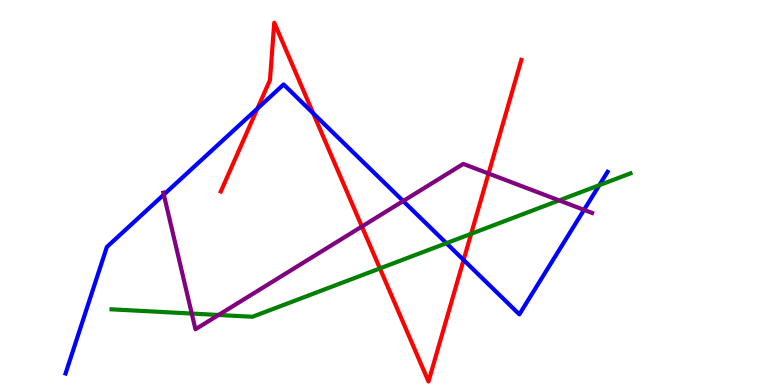[{'lines': ['blue', 'red'], 'intersections': [{'x': 3.32, 'y': 7.18}, {'x': 4.04, 'y': 7.06}, {'x': 5.98, 'y': 3.25}]}, {'lines': ['green', 'red'], 'intersections': [{'x': 4.9, 'y': 3.03}, {'x': 6.08, 'y': 3.93}]}, {'lines': ['purple', 'red'], 'intersections': [{'x': 4.67, 'y': 4.12}, {'x': 6.3, 'y': 5.49}]}, {'lines': ['blue', 'green'], 'intersections': [{'x': 5.76, 'y': 3.68}, {'x': 7.73, 'y': 5.19}]}, {'lines': ['blue', 'purple'], 'intersections': [{'x': 2.11, 'y': 4.95}, {'x': 5.2, 'y': 4.78}, {'x': 7.54, 'y': 4.55}]}, {'lines': ['green', 'purple'], 'intersections': [{'x': 2.47, 'y': 1.86}, {'x': 2.82, 'y': 1.82}, {'x': 7.22, 'y': 4.79}]}]